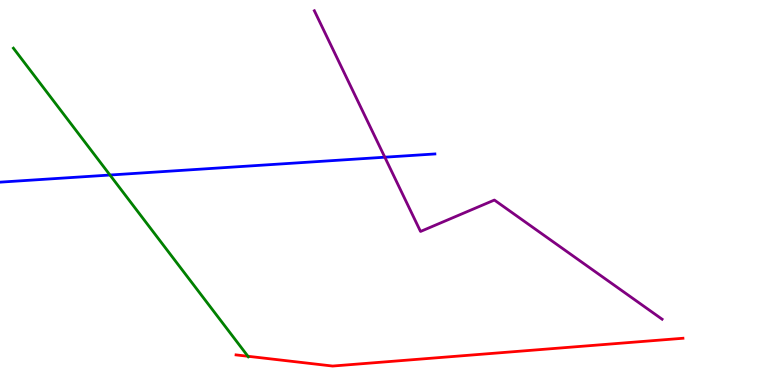[{'lines': ['blue', 'red'], 'intersections': []}, {'lines': ['green', 'red'], 'intersections': [{'x': 3.2, 'y': 0.746}]}, {'lines': ['purple', 'red'], 'intersections': []}, {'lines': ['blue', 'green'], 'intersections': [{'x': 1.42, 'y': 5.45}]}, {'lines': ['blue', 'purple'], 'intersections': [{'x': 4.97, 'y': 5.92}]}, {'lines': ['green', 'purple'], 'intersections': []}]